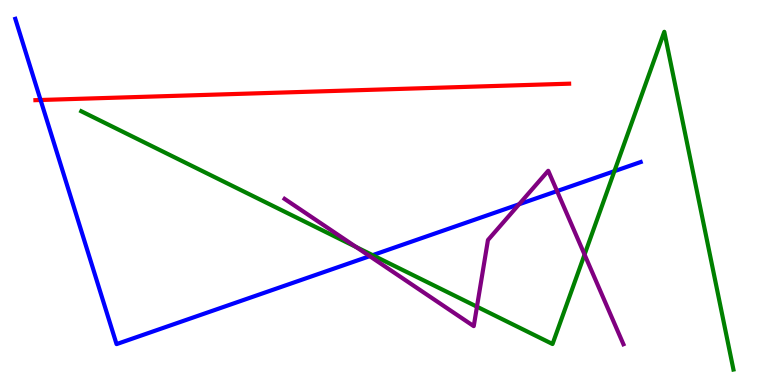[{'lines': ['blue', 'red'], 'intersections': [{'x': 0.524, 'y': 7.4}]}, {'lines': ['green', 'red'], 'intersections': []}, {'lines': ['purple', 'red'], 'intersections': []}, {'lines': ['blue', 'green'], 'intersections': [{'x': 4.81, 'y': 3.37}, {'x': 7.93, 'y': 5.55}]}, {'lines': ['blue', 'purple'], 'intersections': [{'x': 4.77, 'y': 3.35}, {'x': 6.7, 'y': 4.69}, {'x': 7.19, 'y': 5.04}]}, {'lines': ['green', 'purple'], 'intersections': [{'x': 4.59, 'y': 3.58}, {'x': 6.15, 'y': 2.03}, {'x': 7.54, 'y': 3.39}]}]